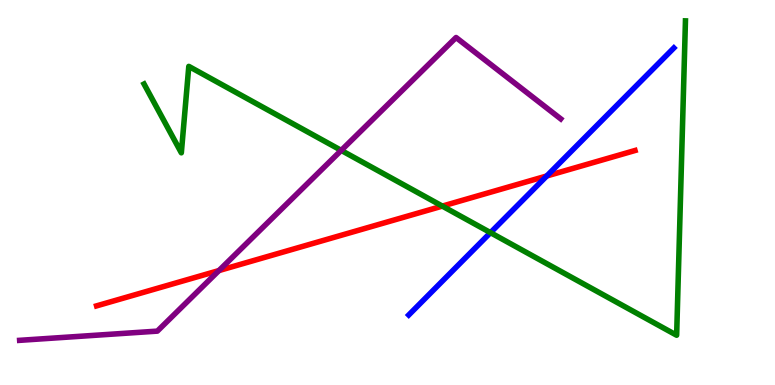[{'lines': ['blue', 'red'], 'intersections': [{'x': 7.05, 'y': 5.43}]}, {'lines': ['green', 'red'], 'intersections': [{'x': 5.71, 'y': 4.65}]}, {'lines': ['purple', 'red'], 'intersections': [{'x': 2.83, 'y': 2.97}]}, {'lines': ['blue', 'green'], 'intersections': [{'x': 6.33, 'y': 3.96}]}, {'lines': ['blue', 'purple'], 'intersections': []}, {'lines': ['green', 'purple'], 'intersections': [{'x': 4.4, 'y': 6.09}]}]